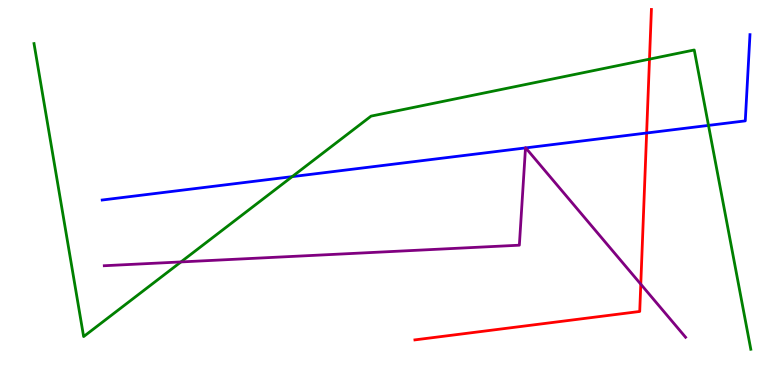[{'lines': ['blue', 'red'], 'intersections': [{'x': 8.34, 'y': 6.55}]}, {'lines': ['green', 'red'], 'intersections': [{'x': 8.38, 'y': 8.46}]}, {'lines': ['purple', 'red'], 'intersections': [{'x': 8.27, 'y': 2.62}]}, {'lines': ['blue', 'green'], 'intersections': [{'x': 3.77, 'y': 5.41}, {'x': 9.14, 'y': 6.74}]}, {'lines': ['blue', 'purple'], 'intersections': [{'x': 6.78, 'y': 6.16}, {'x': 6.78, 'y': 6.16}]}, {'lines': ['green', 'purple'], 'intersections': [{'x': 2.33, 'y': 3.2}]}]